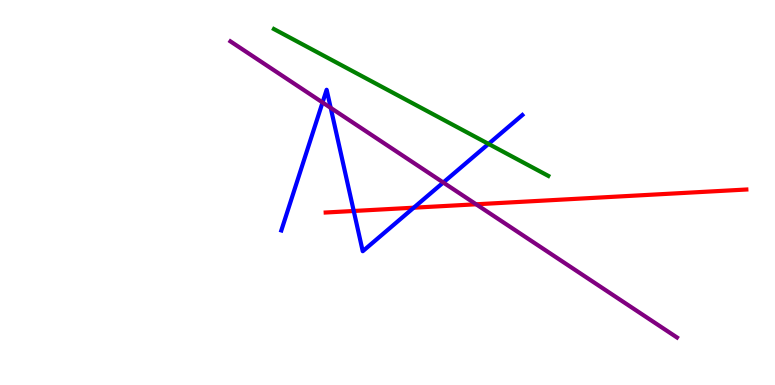[{'lines': ['blue', 'red'], 'intersections': [{'x': 4.56, 'y': 4.52}, {'x': 5.34, 'y': 4.61}]}, {'lines': ['green', 'red'], 'intersections': []}, {'lines': ['purple', 'red'], 'intersections': [{'x': 6.14, 'y': 4.69}]}, {'lines': ['blue', 'green'], 'intersections': [{'x': 6.3, 'y': 6.26}]}, {'lines': ['blue', 'purple'], 'intersections': [{'x': 4.16, 'y': 7.34}, {'x': 4.27, 'y': 7.2}, {'x': 5.72, 'y': 5.26}]}, {'lines': ['green', 'purple'], 'intersections': []}]